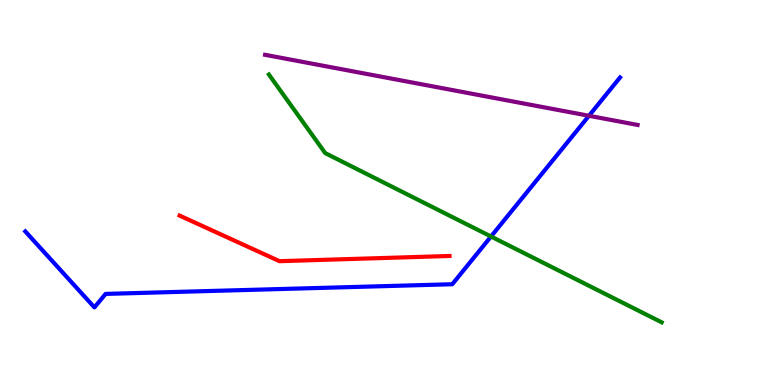[{'lines': ['blue', 'red'], 'intersections': []}, {'lines': ['green', 'red'], 'intersections': []}, {'lines': ['purple', 'red'], 'intersections': []}, {'lines': ['blue', 'green'], 'intersections': [{'x': 6.34, 'y': 3.86}]}, {'lines': ['blue', 'purple'], 'intersections': [{'x': 7.6, 'y': 6.99}]}, {'lines': ['green', 'purple'], 'intersections': []}]